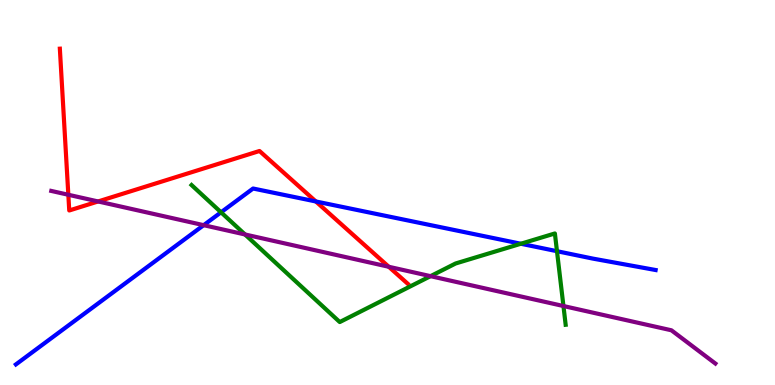[{'lines': ['blue', 'red'], 'intersections': [{'x': 4.08, 'y': 4.77}]}, {'lines': ['green', 'red'], 'intersections': []}, {'lines': ['purple', 'red'], 'intersections': [{'x': 0.882, 'y': 4.94}, {'x': 1.27, 'y': 4.77}, {'x': 5.02, 'y': 3.07}]}, {'lines': ['blue', 'green'], 'intersections': [{'x': 2.85, 'y': 4.49}, {'x': 6.72, 'y': 3.67}, {'x': 7.19, 'y': 3.48}]}, {'lines': ['blue', 'purple'], 'intersections': [{'x': 2.63, 'y': 4.15}]}, {'lines': ['green', 'purple'], 'intersections': [{'x': 3.16, 'y': 3.91}, {'x': 5.56, 'y': 2.83}, {'x': 7.27, 'y': 2.05}]}]